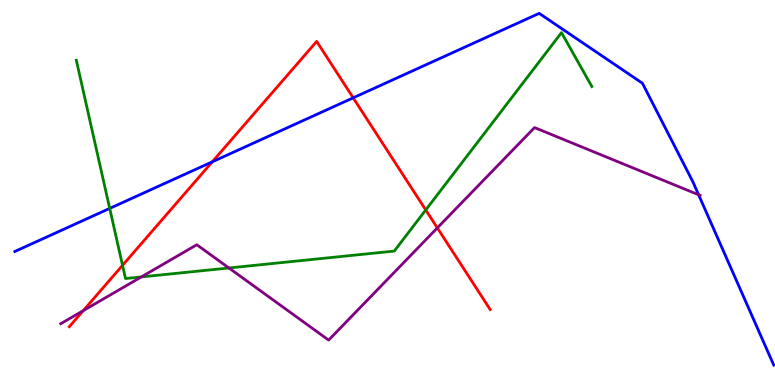[{'lines': ['blue', 'red'], 'intersections': [{'x': 2.74, 'y': 5.8}, {'x': 4.56, 'y': 7.46}]}, {'lines': ['green', 'red'], 'intersections': [{'x': 1.58, 'y': 3.11}, {'x': 5.49, 'y': 4.55}]}, {'lines': ['purple', 'red'], 'intersections': [{'x': 1.07, 'y': 1.93}, {'x': 5.64, 'y': 4.08}]}, {'lines': ['blue', 'green'], 'intersections': [{'x': 1.42, 'y': 4.59}]}, {'lines': ['blue', 'purple'], 'intersections': [{'x': 9.01, 'y': 4.94}]}, {'lines': ['green', 'purple'], 'intersections': [{'x': 1.82, 'y': 2.81}, {'x': 2.95, 'y': 3.04}]}]